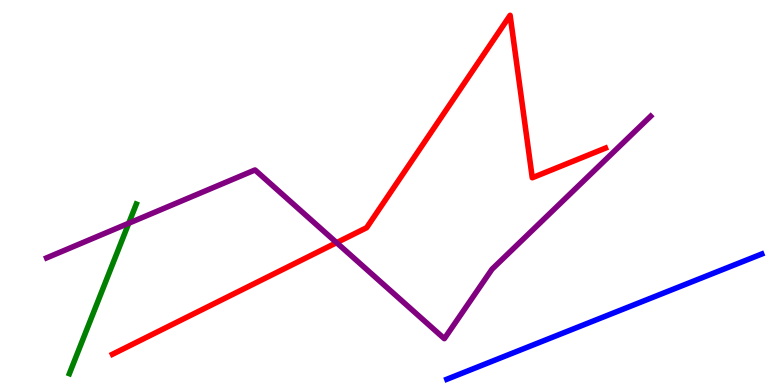[{'lines': ['blue', 'red'], 'intersections': []}, {'lines': ['green', 'red'], 'intersections': []}, {'lines': ['purple', 'red'], 'intersections': [{'x': 4.34, 'y': 3.7}]}, {'lines': ['blue', 'green'], 'intersections': []}, {'lines': ['blue', 'purple'], 'intersections': []}, {'lines': ['green', 'purple'], 'intersections': [{'x': 1.66, 'y': 4.2}]}]